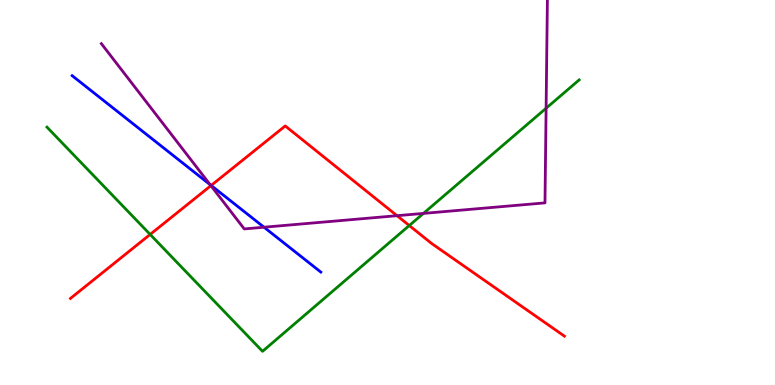[{'lines': ['blue', 'red'], 'intersections': [{'x': 2.72, 'y': 5.18}]}, {'lines': ['green', 'red'], 'intersections': [{'x': 1.94, 'y': 3.91}, {'x': 5.28, 'y': 4.14}]}, {'lines': ['purple', 'red'], 'intersections': [{'x': 2.72, 'y': 5.18}, {'x': 5.12, 'y': 4.4}]}, {'lines': ['blue', 'green'], 'intersections': []}, {'lines': ['blue', 'purple'], 'intersections': [{'x': 2.71, 'y': 5.2}, {'x': 3.41, 'y': 4.1}]}, {'lines': ['green', 'purple'], 'intersections': [{'x': 5.46, 'y': 4.46}, {'x': 7.05, 'y': 7.19}]}]